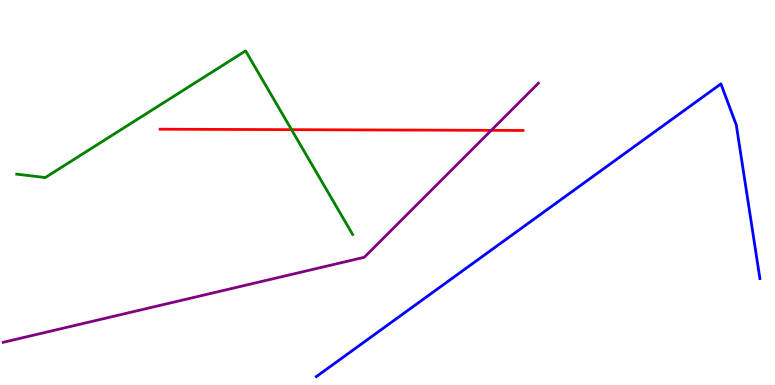[{'lines': ['blue', 'red'], 'intersections': []}, {'lines': ['green', 'red'], 'intersections': [{'x': 3.76, 'y': 6.63}]}, {'lines': ['purple', 'red'], 'intersections': [{'x': 6.34, 'y': 6.61}]}, {'lines': ['blue', 'green'], 'intersections': []}, {'lines': ['blue', 'purple'], 'intersections': []}, {'lines': ['green', 'purple'], 'intersections': []}]